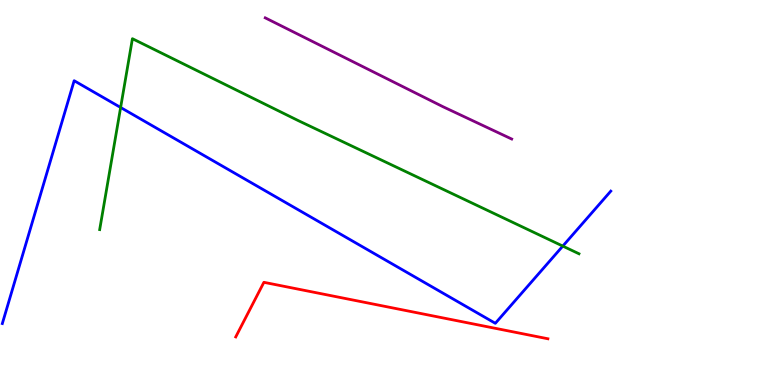[{'lines': ['blue', 'red'], 'intersections': []}, {'lines': ['green', 'red'], 'intersections': []}, {'lines': ['purple', 'red'], 'intersections': []}, {'lines': ['blue', 'green'], 'intersections': [{'x': 1.56, 'y': 7.21}, {'x': 7.26, 'y': 3.61}]}, {'lines': ['blue', 'purple'], 'intersections': []}, {'lines': ['green', 'purple'], 'intersections': []}]